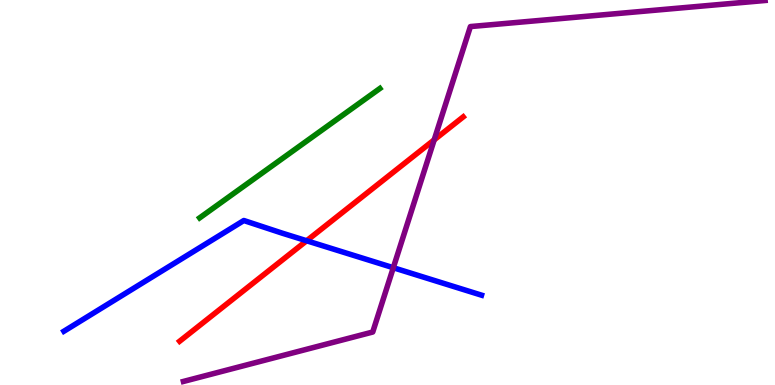[{'lines': ['blue', 'red'], 'intersections': [{'x': 3.96, 'y': 3.75}]}, {'lines': ['green', 'red'], 'intersections': []}, {'lines': ['purple', 'red'], 'intersections': [{'x': 5.6, 'y': 6.37}]}, {'lines': ['blue', 'green'], 'intersections': []}, {'lines': ['blue', 'purple'], 'intersections': [{'x': 5.07, 'y': 3.05}]}, {'lines': ['green', 'purple'], 'intersections': []}]